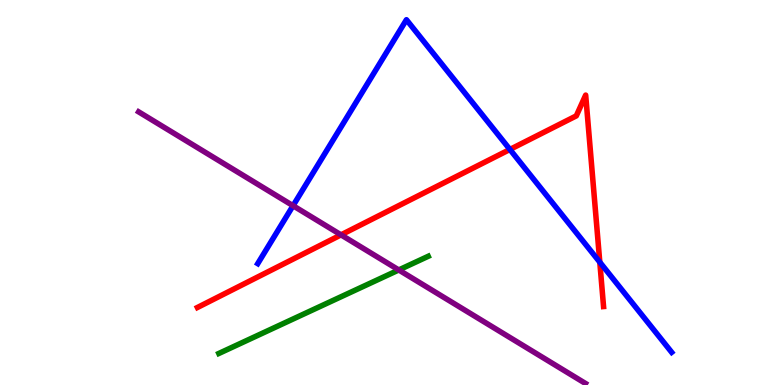[{'lines': ['blue', 'red'], 'intersections': [{'x': 6.58, 'y': 6.12}, {'x': 7.74, 'y': 3.19}]}, {'lines': ['green', 'red'], 'intersections': []}, {'lines': ['purple', 'red'], 'intersections': [{'x': 4.4, 'y': 3.9}]}, {'lines': ['blue', 'green'], 'intersections': []}, {'lines': ['blue', 'purple'], 'intersections': [{'x': 3.78, 'y': 4.66}]}, {'lines': ['green', 'purple'], 'intersections': [{'x': 5.15, 'y': 2.99}]}]